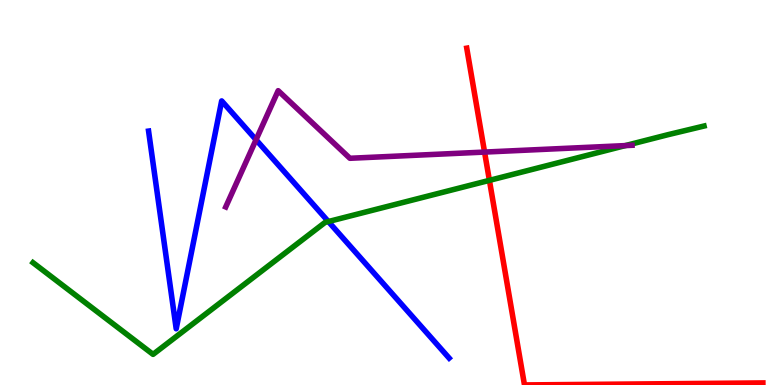[{'lines': ['blue', 'red'], 'intersections': []}, {'lines': ['green', 'red'], 'intersections': [{'x': 6.31, 'y': 5.32}]}, {'lines': ['purple', 'red'], 'intersections': [{'x': 6.25, 'y': 6.05}]}, {'lines': ['blue', 'green'], 'intersections': [{'x': 4.24, 'y': 4.25}]}, {'lines': ['blue', 'purple'], 'intersections': [{'x': 3.3, 'y': 6.37}]}, {'lines': ['green', 'purple'], 'intersections': [{'x': 8.07, 'y': 6.22}]}]